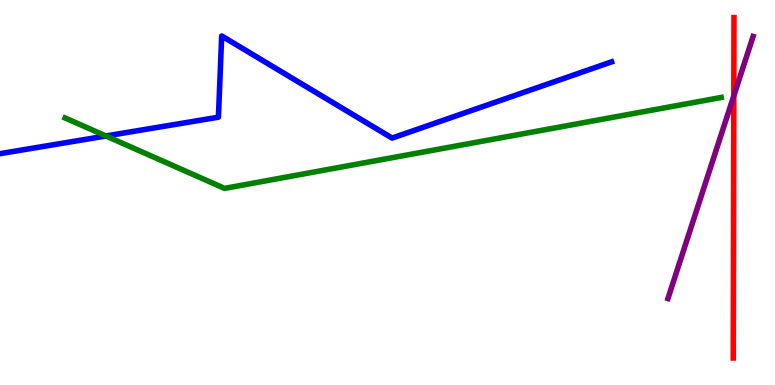[{'lines': ['blue', 'red'], 'intersections': []}, {'lines': ['green', 'red'], 'intersections': []}, {'lines': ['purple', 'red'], 'intersections': [{'x': 9.47, 'y': 7.51}]}, {'lines': ['blue', 'green'], 'intersections': [{'x': 1.37, 'y': 6.47}]}, {'lines': ['blue', 'purple'], 'intersections': []}, {'lines': ['green', 'purple'], 'intersections': []}]